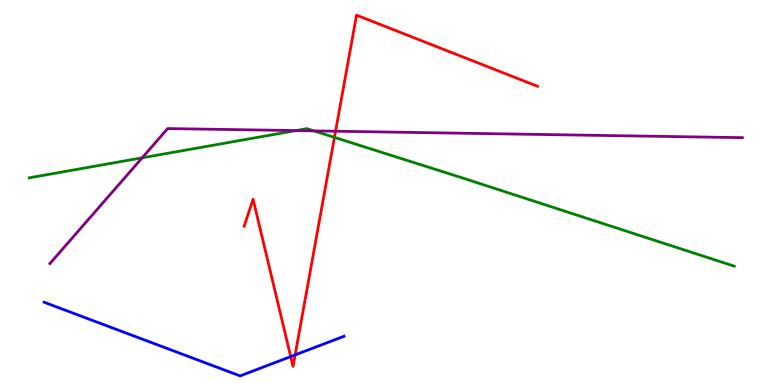[{'lines': ['blue', 'red'], 'intersections': [{'x': 3.75, 'y': 0.738}, {'x': 3.81, 'y': 0.781}]}, {'lines': ['green', 'red'], 'intersections': [{'x': 4.32, 'y': 6.43}]}, {'lines': ['purple', 'red'], 'intersections': [{'x': 4.33, 'y': 6.59}]}, {'lines': ['blue', 'green'], 'intersections': []}, {'lines': ['blue', 'purple'], 'intersections': []}, {'lines': ['green', 'purple'], 'intersections': [{'x': 1.83, 'y': 5.9}, {'x': 3.82, 'y': 6.61}, {'x': 4.05, 'y': 6.6}]}]